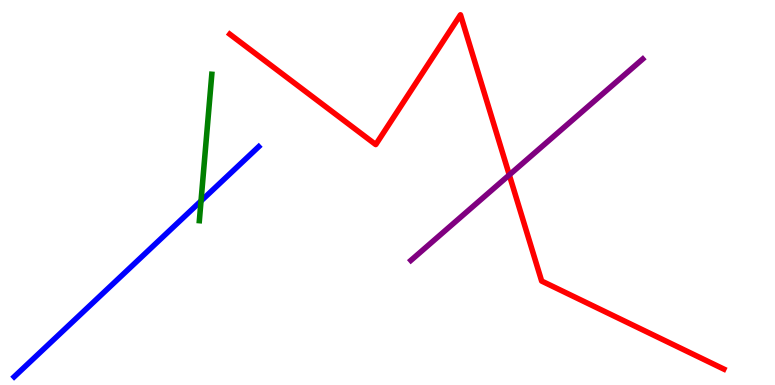[{'lines': ['blue', 'red'], 'intersections': []}, {'lines': ['green', 'red'], 'intersections': []}, {'lines': ['purple', 'red'], 'intersections': [{'x': 6.57, 'y': 5.46}]}, {'lines': ['blue', 'green'], 'intersections': [{'x': 2.59, 'y': 4.78}]}, {'lines': ['blue', 'purple'], 'intersections': []}, {'lines': ['green', 'purple'], 'intersections': []}]